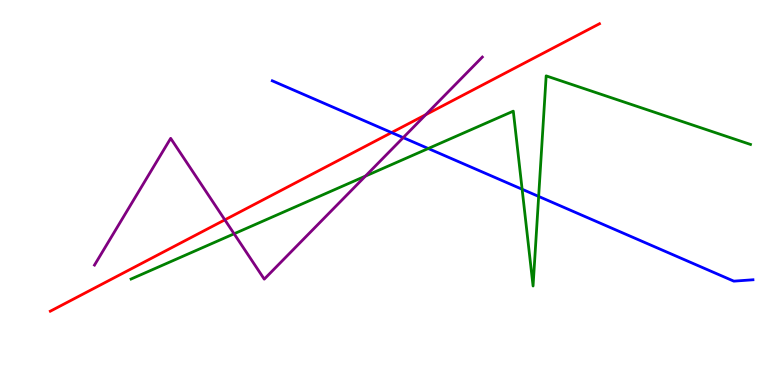[{'lines': ['blue', 'red'], 'intersections': [{'x': 5.05, 'y': 6.56}]}, {'lines': ['green', 'red'], 'intersections': []}, {'lines': ['purple', 'red'], 'intersections': [{'x': 2.9, 'y': 4.29}, {'x': 5.49, 'y': 7.02}]}, {'lines': ['blue', 'green'], 'intersections': [{'x': 5.53, 'y': 6.14}, {'x': 6.74, 'y': 5.08}, {'x': 6.95, 'y': 4.9}]}, {'lines': ['blue', 'purple'], 'intersections': [{'x': 5.2, 'y': 6.43}]}, {'lines': ['green', 'purple'], 'intersections': [{'x': 3.02, 'y': 3.93}, {'x': 4.72, 'y': 5.43}]}]